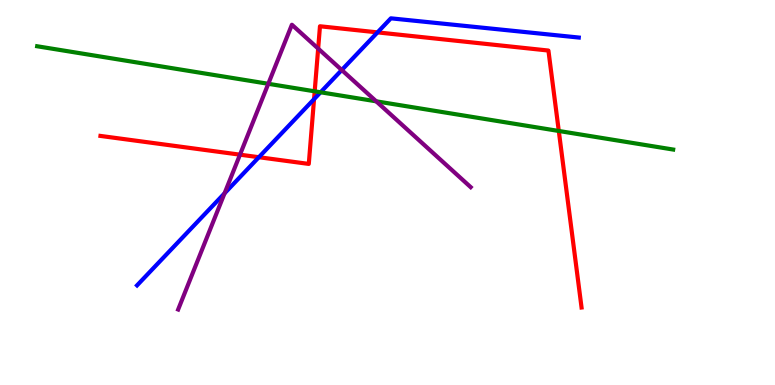[{'lines': ['blue', 'red'], 'intersections': [{'x': 3.34, 'y': 5.92}, {'x': 4.05, 'y': 7.42}, {'x': 4.87, 'y': 9.16}]}, {'lines': ['green', 'red'], 'intersections': [{'x': 4.06, 'y': 7.63}, {'x': 7.21, 'y': 6.6}]}, {'lines': ['purple', 'red'], 'intersections': [{'x': 3.1, 'y': 5.98}, {'x': 4.11, 'y': 8.74}]}, {'lines': ['blue', 'green'], 'intersections': [{'x': 4.14, 'y': 7.6}]}, {'lines': ['blue', 'purple'], 'intersections': [{'x': 2.9, 'y': 4.98}, {'x': 4.41, 'y': 8.18}]}, {'lines': ['green', 'purple'], 'intersections': [{'x': 3.46, 'y': 7.82}, {'x': 4.85, 'y': 7.37}]}]